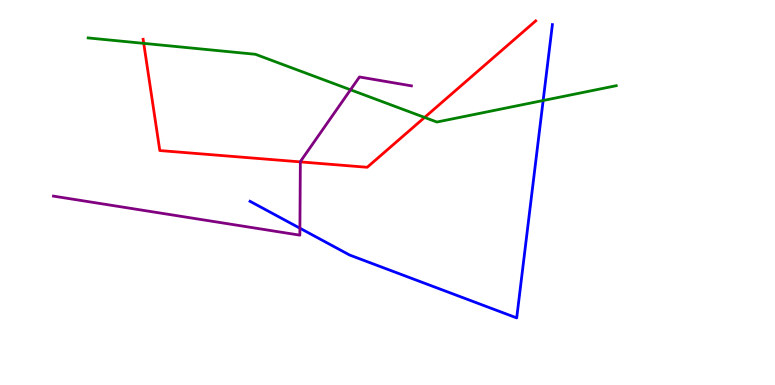[{'lines': ['blue', 'red'], 'intersections': []}, {'lines': ['green', 'red'], 'intersections': [{'x': 1.85, 'y': 8.87}, {'x': 5.48, 'y': 6.95}]}, {'lines': ['purple', 'red'], 'intersections': [{'x': 3.88, 'y': 5.8}]}, {'lines': ['blue', 'green'], 'intersections': [{'x': 7.01, 'y': 7.39}]}, {'lines': ['blue', 'purple'], 'intersections': [{'x': 3.87, 'y': 4.07}]}, {'lines': ['green', 'purple'], 'intersections': [{'x': 4.52, 'y': 7.67}]}]